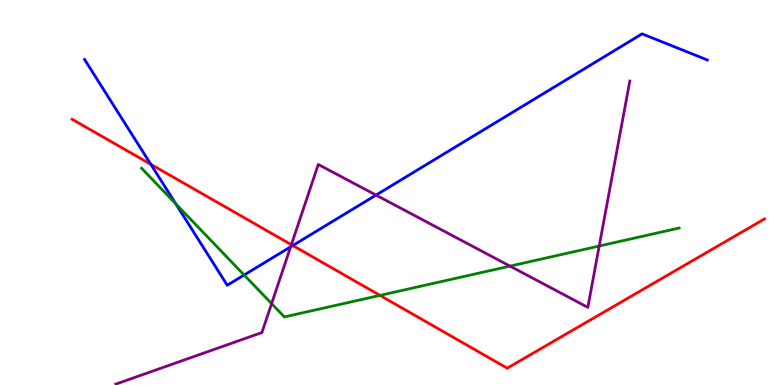[{'lines': ['blue', 'red'], 'intersections': [{'x': 1.95, 'y': 5.73}, {'x': 3.78, 'y': 3.62}]}, {'lines': ['green', 'red'], 'intersections': [{'x': 4.9, 'y': 2.33}]}, {'lines': ['purple', 'red'], 'intersections': [{'x': 3.76, 'y': 3.64}]}, {'lines': ['blue', 'green'], 'intersections': [{'x': 2.27, 'y': 4.7}, {'x': 3.15, 'y': 2.86}]}, {'lines': ['blue', 'purple'], 'intersections': [{'x': 3.75, 'y': 3.59}, {'x': 4.85, 'y': 4.93}]}, {'lines': ['green', 'purple'], 'intersections': [{'x': 3.5, 'y': 2.11}, {'x': 6.58, 'y': 3.09}, {'x': 7.73, 'y': 3.61}]}]